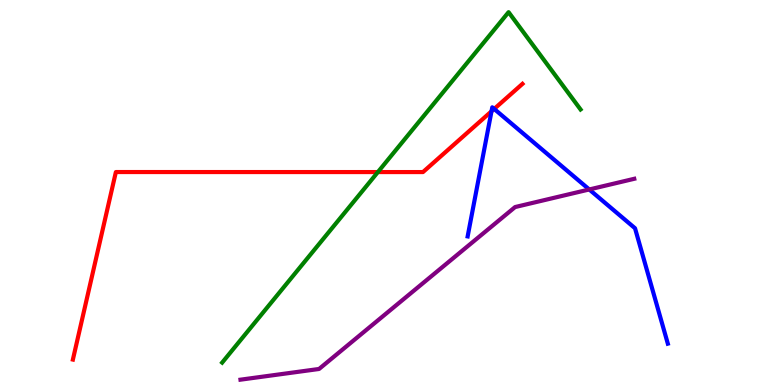[{'lines': ['blue', 'red'], 'intersections': [{'x': 6.34, 'y': 7.11}, {'x': 6.38, 'y': 7.17}]}, {'lines': ['green', 'red'], 'intersections': [{'x': 4.88, 'y': 5.53}]}, {'lines': ['purple', 'red'], 'intersections': []}, {'lines': ['blue', 'green'], 'intersections': []}, {'lines': ['blue', 'purple'], 'intersections': [{'x': 7.6, 'y': 5.08}]}, {'lines': ['green', 'purple'], 'intersections': []}]